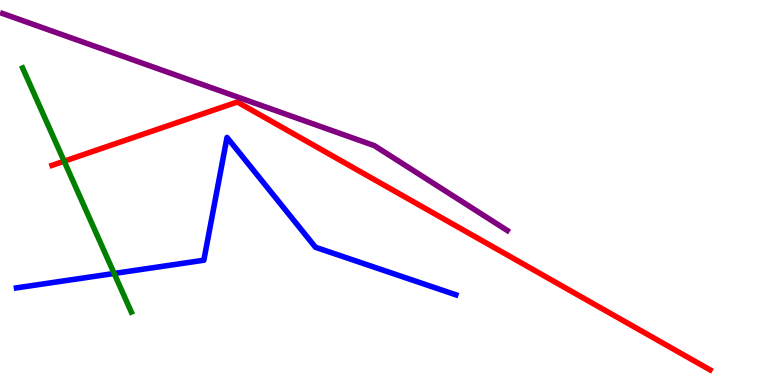[{'lines': ['blue', 'red'], 'intersections': []}, {'lines': ['green', 'red'], 'intersections': [{'x': 0.828, 'y': 5.81}]}, {'lines': ['purple', 'red'], 'intersections': []}, {'lines': ['blue', 'green'], 'intersections': [{'x': 1.47, 'y': 2.9}]}, {'lines': ['blue', 'purple'], 'intersections': []}, {'lines': ['green', 'purple'], 'intersections': []}]